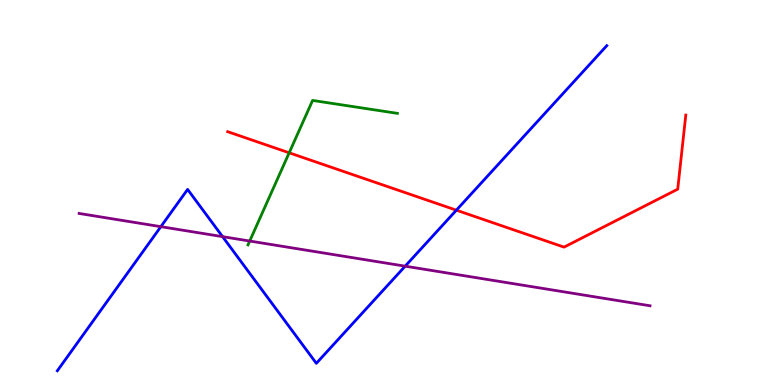[{'lines': ['blue', 'red'], 'intersections': [{'x': 5.89, 'y': 4.54}]}, {'lines': ['green', 'red'], 'intersections': [{'x': 3.73, 'y': 6.03}]}, {'lines': ['purple', 'red'], 'intersections': []}, {'lines': ['blue', 'green'], 'intersections': []}, {'lines': ['blue', 'purple'], 'intersections': [{'x': 2.08, 'y': 4.11}, {'x': 2.87, 'y': 3.85}, {'x': 5.23, 'y': 3.09}]}, {'lines': ['green', 'purple'], 'intersections': [{'x': 3.22, 'y': 3.74}]}]